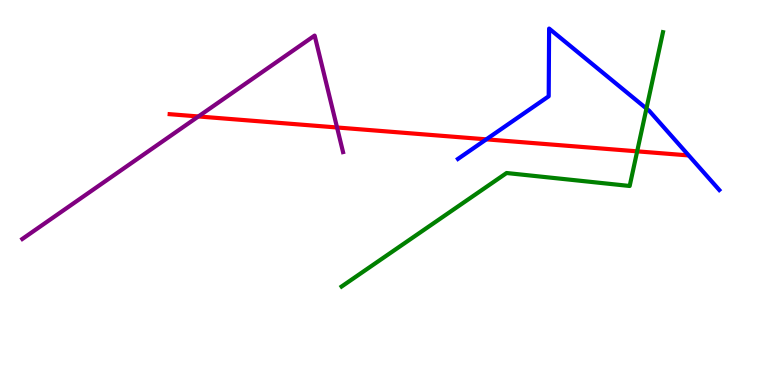[{'lines': ['blue', 'red'], 'intersections': [{'x': 6.27, 'y': 6.38}]}, {'lines': ['green', 'red'], 'intersections': [{'x': 8.22, 'y': 6.07}]}, {'lines': ['purple', 'red'], 'intersections': [{'x': 2.56, 'y': 6.98}, {'x': 4.35, 'y': 6.69}]}, {'lines': ['blue', 'green'], 'intersections': [{'x': 8.34, 'y': 7.18}]}, {'lines': ['blue', 'purple'], 'intersections': []}, {'lines': ['green', 'purple'], 'intersections': []}]